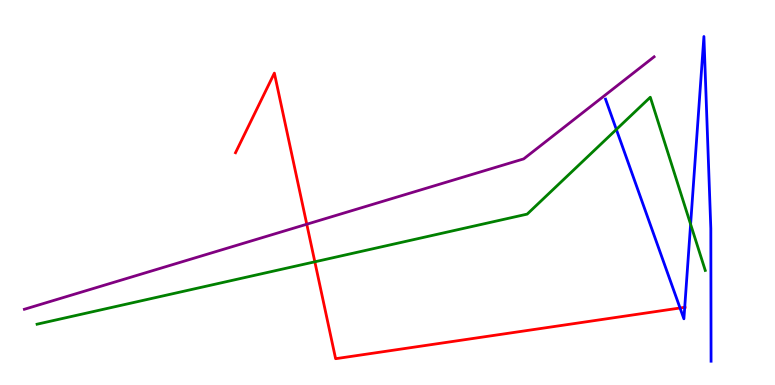[{'lines': ['blue', 'red'], 'intersections': [{'x': 8.77, 'y': 2.0}, {'x': 8.84, 'y': 2.02}]}, {'lines': ['green', 'red'], 'intersections': [{'x': 4.06, 'y': 3.2}]}, {'lines': ['purple', 'red'], 'intersections': [{'x': 3.96, 'y': 4.18}]}, {'lines': ['blue', 'green'], 'intersections': [{'x': 7.95, 'y': 6.64}, {'x': 8.91, 'y': 4.18}]}, {'lines': ['blue', 'purple'], 'intersections': []}, {'lines': ['green', 'purple'], 'intersections': []}]